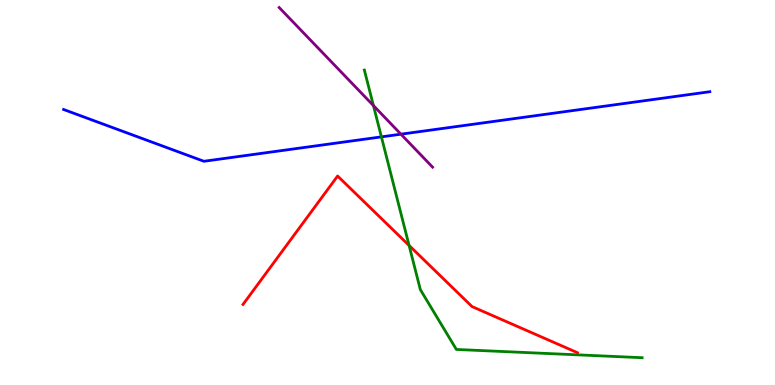[{'lines': ['blue', 'red'], 'intersections': []}, {'lines': ['green', 'red'], 'intersections': [{'x': 5.28, 'y': 3.63}]}, {'lines': ['purple', 'red'], 'intersections': []}, {'lines': ['blue', 'green'], 'intersections': [{'x': 4.92, 'y': 6.44}]}, {'lines': ['blue', 'purple'], 'intersections': [{'x': 5.17, 'y': 6.51}]}, {'lines': ['green', 'purple'], 'intersections': [{'x': 4.82, 'y': 7.26}]}]